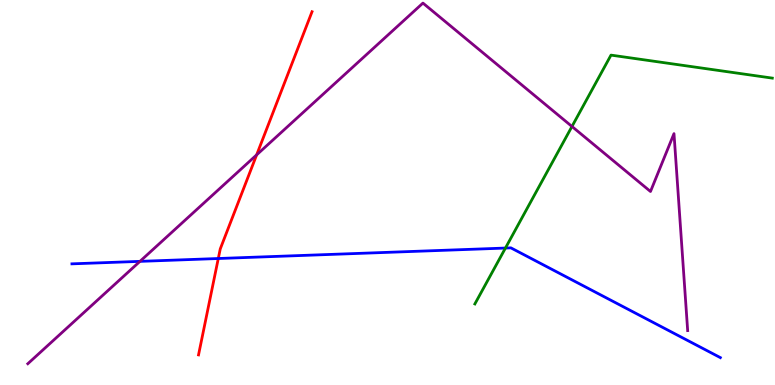[{'lines': ['blue', 'red'], 'intersections': [{'x': 2.82, 'y': 3.29}]}, {'lines': ['green', 'red'], 'intersections': []}, {'lines': ['purple', 'red'], 'intersections': [{'x': 3.31, 'y': 5.98}]}, {'lines': ['blue', 'green'], 'intersections': [{'x': 6.52, 'y': 3.56}]}, {'lines': ['blue', 'purple'], 'intersections': [{'x': 1.81, 'y': 3.21}]}, {'lines': ['green', 'purple'], 'intersections': [{'x': 7.38, 'y': 6.71}]}]